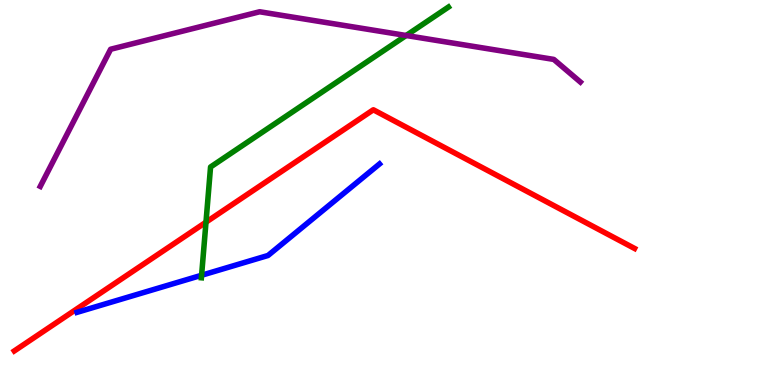[{'lines': ['blue', 'red'], 'intersections': []}, {'lines': ['green', 'red'], 'intersections': [{'x': 2.66, 'y': 4.23}]}, {'lines': ['purple', 'red'], 'intersections': []}, {'lines': ['blue', 'green'], 'intersections': [{'x': 2.6, 'y': 2.85}]}, {'lines': ['blue', 'purple'], 'intersections': []}, {'lines': ['green', 'purple'], 'intersections': [{'x': 5.24, 'y': 9.08}]}]